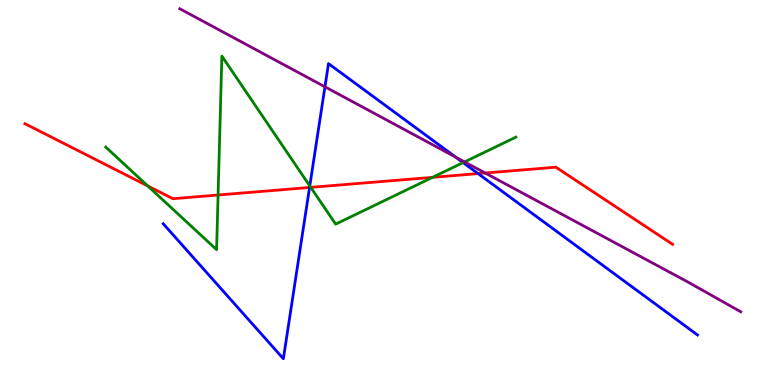[{'lines': ['blue', 'red'], 'intersections': [{'x': 3.99, 'y': 5.13}, {'x': 6.17, 'y': 5.49}]}, {'lines': ['green', 'red'], 'intersections': [{'x': 1.91, 'y': 5.17}, {'x': 2.81, 'y': 4.94}, {'x': 4.01, 'y': 5.13}, {'x': 5.58, 'y': 5.39}]}, {'lines': ['purple', 'red'], 'intersections': [{'x': 6.26, 'y': 5.51}]}, {'lines': ['blue', 'green'], 'intersections': [{'x': 4.0, 'y': 5.17}, {'x': 5.98, 'y': 5.78}]}, {'lines': ['blue', 'purple'], 'intersections': [{'x': 4.19, 'y': 7.75}, {'x': 5.88, 'y': 5.92}]}, {'lines': ['green', 'purple'], 'intersections': [{'x': 5.99, 'y': 5.79}]}]